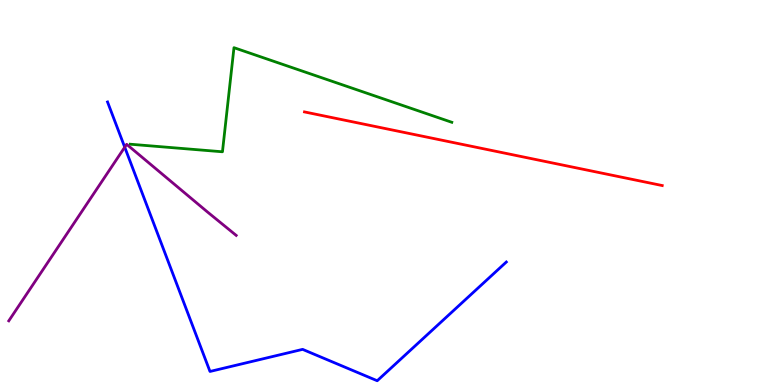[{'lines': ['blue', 'red'], 'intersections': []}, {'lines': ['green', 'red'], 'intersections': []}, {'lines': ['purple', 'red'], 'intersections': []}, {'lines': ['blue', 'green'], 'intersections': []}, {'lines': ['blue', 'purple'], 'intersections': [{'x': 1.61, 'y': 6.18}]}, {'lines': ['green', 'purple'], 'intersections': []}]